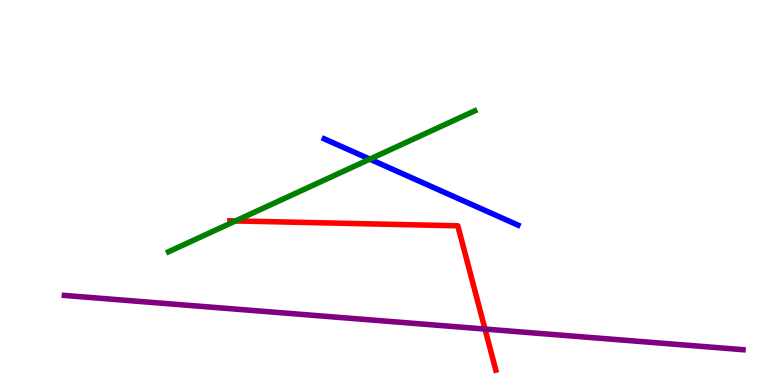[{'lines': ['blue', 'red'], 'intersections': []}, {'lines': ['green', 'red'], 'intersections': [{'x': 3.04, 'y': 4.26}]}, {'lines': ['purple', 'red'], 'intersections': [{'x': 6.26, 'y': 1.45}]}, {'lines': ['blue', 'green'], 'intersections': [{'x': 4.77, 'y': 5.87}]}, {'lines': ['blue', 'purple'], 'intersections': []}, {'lines': ['green', 'purple'], 'intersections': []}]